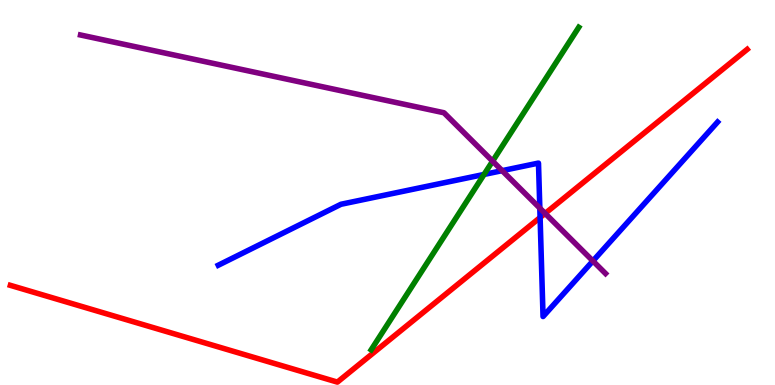[{'lines': ['blue', 'red'], 'intersections': [{'x': 6.97, 'y': 4.35}]}, {'lines': ['green', 'red'], 'intersections': []}, {'lines': ['purple', 'red'], 'intersections': [{'x': 7.03, 'y': 4.46}]}, {'lines': ['blue', 'green'], 'intersections': [{'x': 6.25, 'y': 5.47}]}, {'lines': ['blue', 'purple'], 'intersections': [{'x': 6.48, 'y': 5.57}, {'x': 6.97, 'y': 4.59}, {'x': 7.65, 'y': 3.22}]}, {'lines': ['green', 'purple'], 'intersections': [{'x': 6.36, 'y': 5.81}]}]